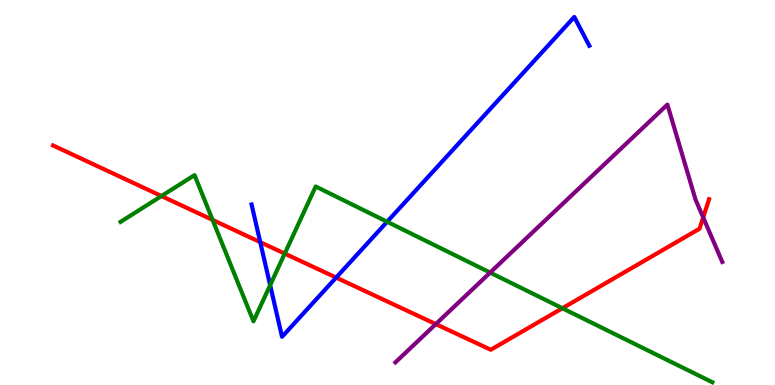[{'lines': ['blue', 'red'], 'intersections': [{'x': 3.36, 'y': 3.71}, {'x': 4.34, 'y': 2.79}]}, {'lines': ['green', 'red'], 'intersections': [{'x': 2.08, 'y': 4.91}, {'x': 2.74, 'y': 4.29}, {'x': 3.67, 'y': 3.41}, {'x': 7.26, 'y': 1.99}]}, {'lines': ['purple', 'red'], 'intersections': [{'x': 5.62, 'y': 1.58}, {'x': 9.07, 'y': 4.35}]}, {'lines': ['blue', 'green'], 'intersections': [{'x': 3.49, 'y': 2.59}, {'x': 5.0, 'y': 4.24}]}, {'lines': ['blue', 'purple'], 'intersections': []}, {'lines': ['green', 'purple'], 'intersections': [{'x': 6.32, 'y': 2.92}]}]